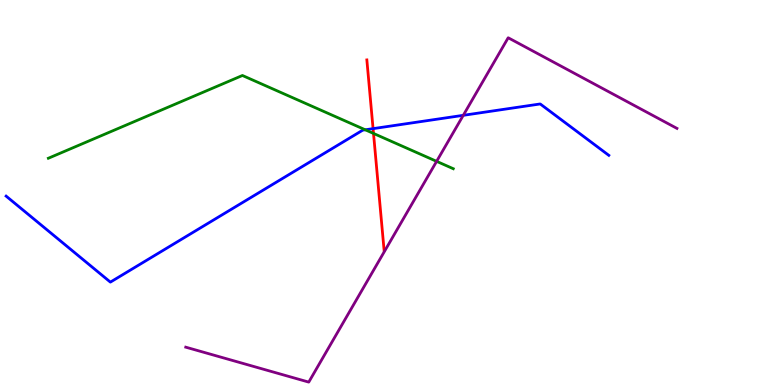[{'lines': ['blue', 'red'], 'intersections': [{'x': 4.81, 'y': 6.66}]}, {'lines': ['green', 'red'], 'intersections': [{'x': 4.82, 'y': 6.53}]}, {'lines': ['purple', 'red'], 'intersections': []}, {'lines': ['blue', 'green'], 'intersections': [{'x': 4.71, 'y': 6.63}]}, {'lines': ['blue', 'purple'], 'intersections': [{'x': 5.98, 'y': 7.0}]}, {'lines': ['green', 'purple'], 'intersections': [{'x': 5.63, 'y': 5.81}]}]